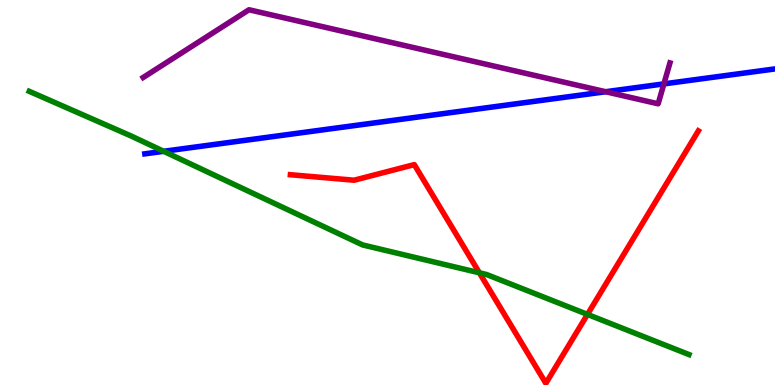[{'lines': ['blue', 'red'], 'intersections': []}, {'lines': ['green', 'red'], 'intersections': [{'x': 6.19, 'y': 2.91}, {'x': 7.58, 'y': 1.83}]}, {'lines': ['purple', 'red'], 'intersections': []}, {'lines': ['blue', 'green'], 'intersections': [{'x': 2.11, 'y': 6.07}]}, {'lines': ['blue', 'purple'], 'intersections': [{'x': 7.82, 'y': 7.62}, {'x': 8.57, 'y': 7.82}]}, {'lines': ['green', 'purple'], 'intersections': []}]